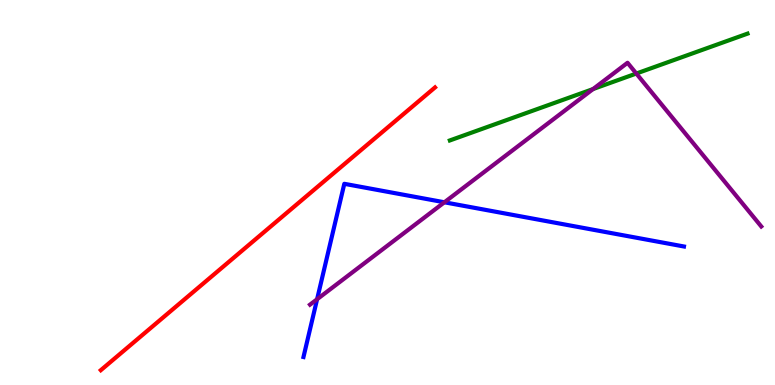[{'lines': ['blue', 'red'], 'intersections': []}, {'lines': ['green', 'red'], 'intersections': []}, {'lines': ['purple', 'red'], 'intersections': []}, {'lines': ['blue', 'green'], 'intersections': []}, {'lines': ['blue', 'purple'], 'intersections': [{'x': 4.09, 'y': 2.23}, {'x': 5.73, 'y': 4.75}]}, {'lines': ['green', 'purple'], 'intersections': [{'x': 7.65, 'y': 7.69}, {'x': 8.21, 'y': 8.09}]}]